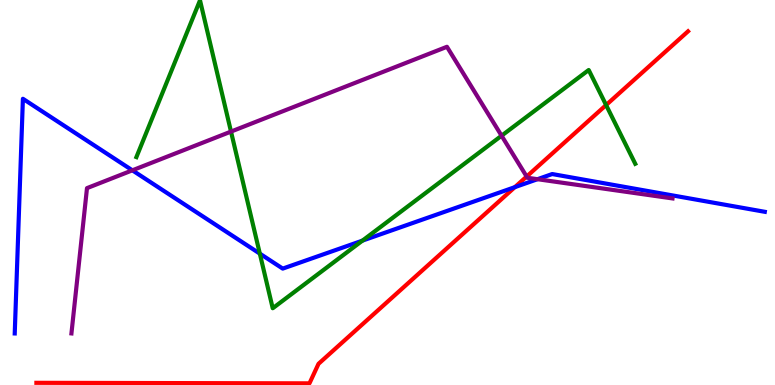[{'lines': ['blue', 'red'], 'intersections': [{'x': 6.64, 'y': 5.14}]}, {'lines': ['green', 'red'], 'intersections': [{'x': 7.82, 'y': 7.27}]}, {'lines': ['purple', 'red'], 'intersections': [{'x': 6.8, 'y': 5.41}]}, {'lines': ['blue', 'green'], 'intersections': [{'x': 3.35, 'y': 3.41}, {'x': 4.68, 'y': 3.75}]}, {'lines': ['blue', 'purple'], 'intersections': [{'x': 1.71, 'y': 5.58}, {'x': 6.94, 'y': 5.35}]}, {'lines': ['green', 'purple'], 'intersections': [{'x': 2.98, 'y': 6.58}, {'x': 6.47, 'y': 6.47}]}]